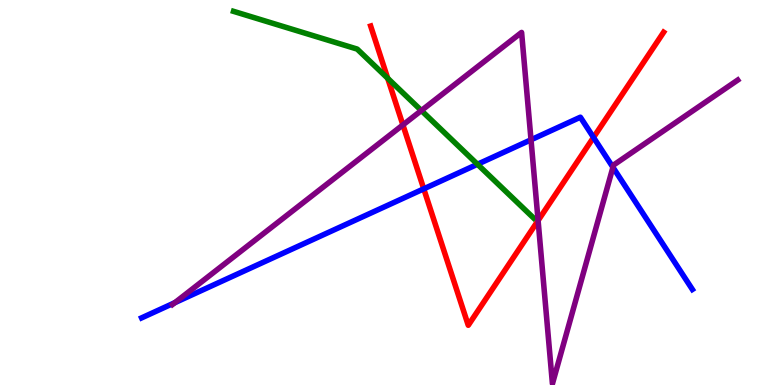[{'lines': ['blue', 'red'], 'intersections': [{'x': 5.47, 'y': 5.1}, {'x': 7.66, 'y': 6.43}]}, {'lines': ['green', 'red'], 'intersections': [{'x': 5.0, 'y': 7.97}]}, {'lines': ['purple', 'red'], 'intersections': [{'x': 5.2, 'y': 6.76}, {'x': 6.94, 'y': 4.27}]}, {'lines': ['blue', 'green'], 'intersections': [{'x': 6.16, 'y': 5.73}]}, {'lines': ['blue', 'purple'], 'intersections': [{'x': 2.26, 'y': 2.14}, {'x': 6.85, 'y': 6.37}, {'x': 7.91, 'y': 5.66}]}, {'lines': ['green', 'purple'], 'intersections': [{'x': 5.44, 'y': 7.13}]}]